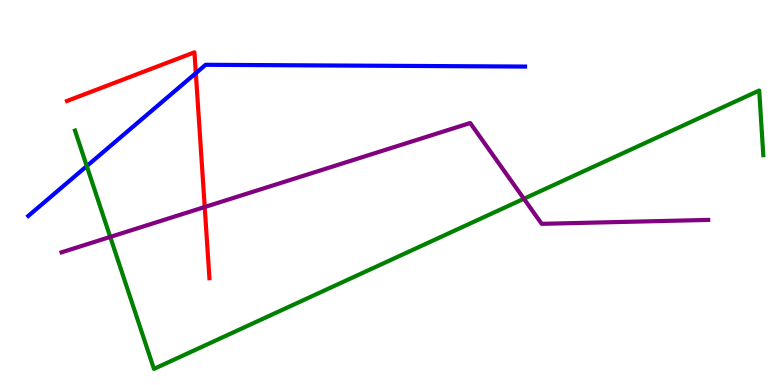[{'lines': ['blue', 'red'], 'intersections': [{'x': 2.53, 'y': 8.1}]}, {'lines': ['green', 'red'], 'intersections': []}, {'lines': ['purple', 'red'], 'intersections': [{'x': 2.64, 'y': 4.62}]}, {'lines': ['blue', 'green'], 'intersections': [{'x': 1.12, 'y': 5.69}]}, {'lines': ['blue', 'purple'], 'intersections': []}, {'lines': ['green', 'purple'], 'intersections': [{'x': 1.42, 'y': 3.85}, {'x': 6.76, 'y': 4.84}]}]